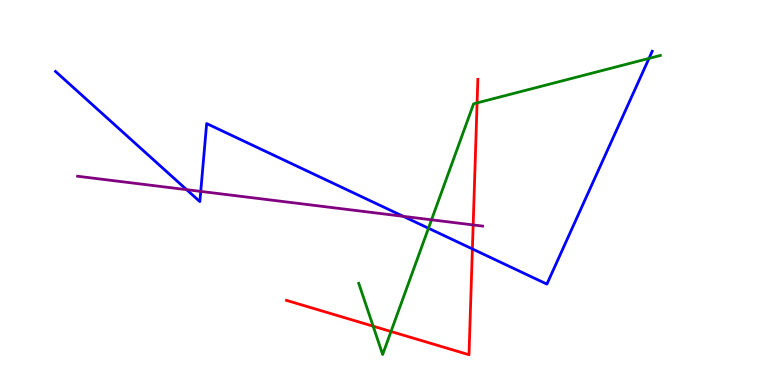[{'lines': ['blue', 'red'], 'intersections': [{'x': 6.1, 'y': 3.53}]}, {'lines': ['green', 'red'], 'intersections': [{'x': 4.81, 'y': 1.53}, {'x': 5.05, 'y': 1.39}, {'x': 6.16, 'y': 7.33}]}, {'lines': ['purple', 'red'], 'intersections': [{'x': 6.11, 'y': 4.16}]}, {'lines': ['blue', 'green'], 'intersections': [{'x': 5.53, 'y': 4.07}, {'x': 8.37, 'y': 8.48}]}, {'lines': ['blue', 'purple'], 'intersections': [{'x': 2.41, 'y': 5.07}, {'x': 2.59, 'y': 5.03}, {'x': 5.2, 'y': 4.38}]}, {'lines': ['green', 'purple'], 'intersections': [{'x': 5.57, 'y': 4.29}]}]